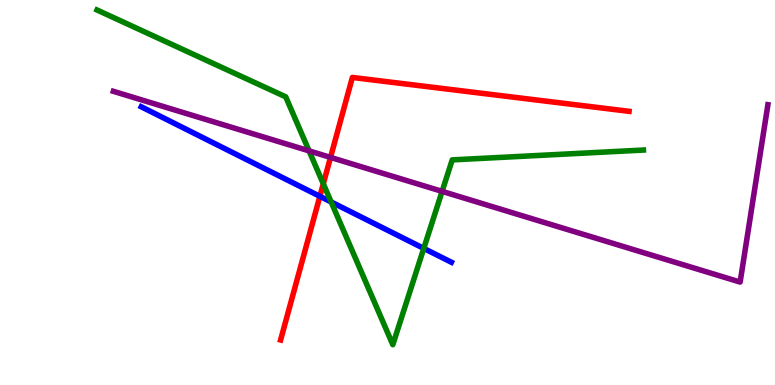[{'lines': ['blue', 'red'], 'intersections': [{'x': 4.13, 'y': 4.9}]}, {'lines': ['green', 'red'], 'intersections': [{'x': 4.17, 'y': 5.23}]}, {'lines': ['purple', 'red'], 'intersections': [{'x': 4.26, 'y': 5.91}]}, {'lines': ['blue', 'green'], 'intersections': [{'x': 4.27, 'y': 4.75}, {'x': 5.47, 'y': 3.55}]}, {'lines': ['blue', 'purple'], 'intersections': []}, {'lines': ['green', 'purple'], 'intersections': [{'x': 3.99, 'y': 6.08}, {'x': 5.7, 'y': 5.03}]}]